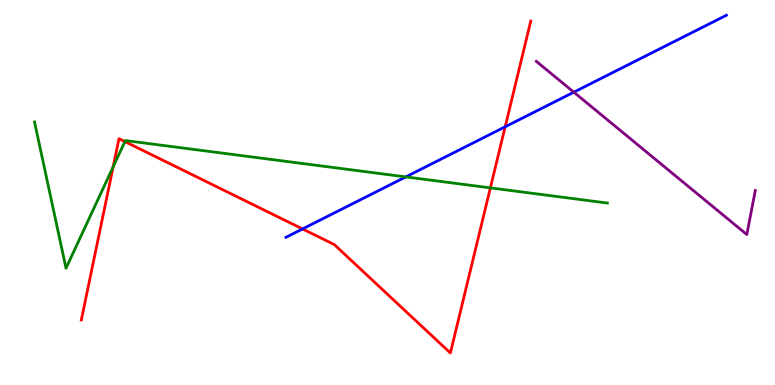[{'lines': ['blue', 'red'], 'intersections': [{'x': 3.9, 'y': 4.05}, {'x': 6.52, 'y': 6.71}]}, {'lines': ['green', 'red'], 'intersections': [{'x': 1.46, 'y': 5.67}, {'x': 1.61, 'y': 6.32}, {'x': 6.33, 'y': 5.12}]}, {'lines': ['purple', 'red'], 'intersections': []}, {'lines': ['blue', 'green'], 'intersections': [{'x': 5.24, 'y': 5.41}]}, {'lines': ['blue', 'purple'], 'intersections': [{'x': 7.4, 'y': 7.61}]}, {'lines': ['green', 'purple'], 'intersections': []}]